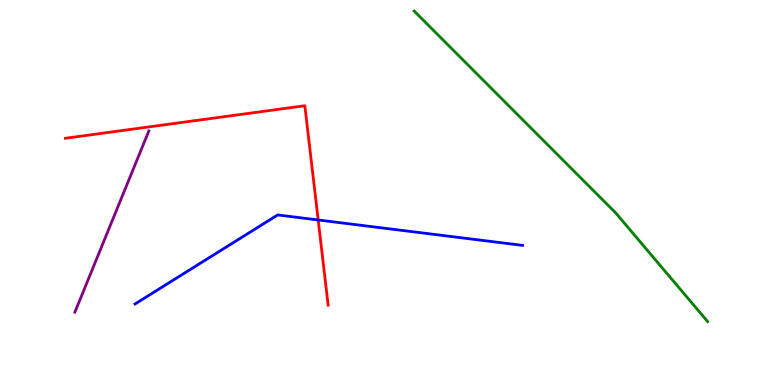[{'lines': ['blue', 'red'], 'intersections': [{'x': 4.11, 'y': 4.29}]}, {'lines': ['green', 'red'], 'intersections': []}, {'lines': ['purple', 'red'], 'intersections': []}, {'lines': ['blue', 'green'], 'intersections': []}, {'lines': ['blue', 'purple'], 'intersections': []}, {'lines': ['green', 'purple'], 'intersections': []}]